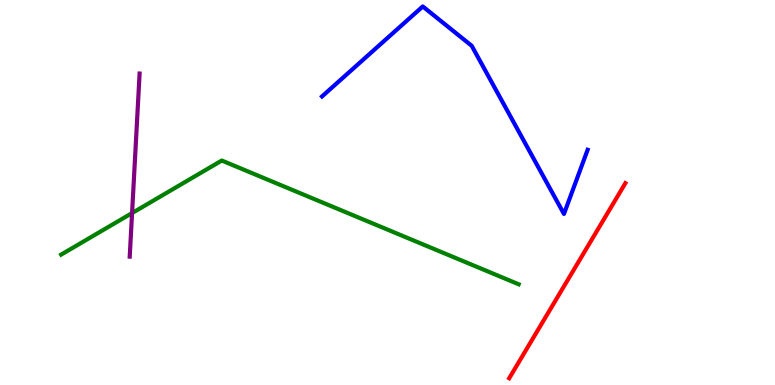[{'lines': ['blue', 'red'], 'intersections': []}, {'lines': ['green', 'red'], 'intersections': []}, {'lines': ['purple', 'red'], 'intersections': []}, {'lines': ['blue', 'green'], 'intersections': []}, {'lines': ['blue', 'purple'], 'intersections': []}, {'lines': ['green', 'purple'], 'intersections': [{'x': 1.7, 'y': 4.47}]}]